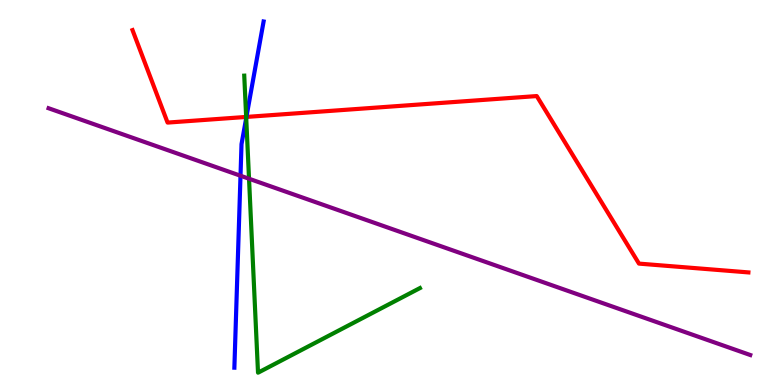[{'lines': ['blue', 'red'], 'intersections': [{'x': 3.18, 'y': 6.96}]}, {'lines': ['green', 'red'], 'intersections': [{'x': 3.18, 'y': 6.96}]}, {'lines': ['purple', 'red'], 'intersections': []}, {'lines': ['blue', 'green'], 'intersections': [{'x': 3.18, 'y': 6.93}]}, {'lines': ['blue', 'purple'], 'intersections': [{'x': 3.1, 'y': 5.44}]}, {'lines': ['green', 'purple'], 'intersections': [{'x': 3.21, 'y': 5.36}]}]